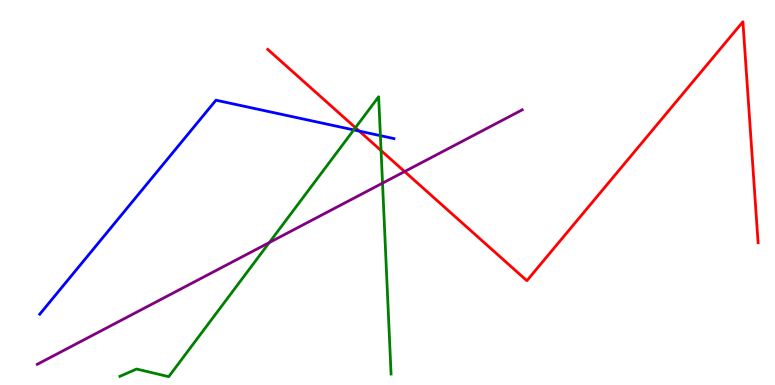[{'lines': ['blue', 'red'], 'intersections': [{'x': 4.64, 'y': 6.59}]}, {'lines': ['green', 'red'], 'intersections': [{'x': 4.59, 'y': 6.68}, {'x': 4.92, 'y': 6.09}]}, {'lines': ['purple', 'red'], 'intersections': [{'x': 5.22, 'y': 5.54}]}, {'lines': ['blue', 'green'], 'intersections': [{'x': 4.56, 'y': 6.63}, {'x': 4.91, 'y': 6.48}]}, {'lines': ['blue', 'purple'], 'intersections': []}, {'lines': ['green', 'purple'], 'intersections': [{'x': 3.47, 'y': 3.7}, {'x': 4.94, 'y': 5.24}]}]